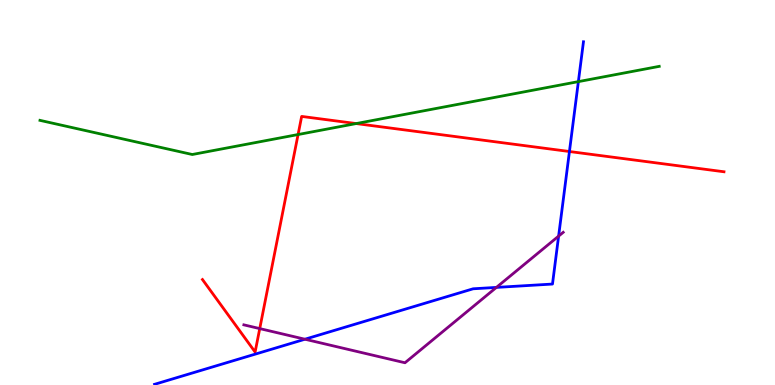[{'lines': ['blue', 'red'], 'intersections': [{'x': 7.35, 'y': 6.06}]}, {'lines': ['green', 'red'], 'intersections': [{'x': 3.85, 'y': 6.51}, {'x': 4.6, 'y': 6.79}]}, {'lines': ['purple', 'red'], 'intersections': [{'x': 3.35, 'y': 1.47}]}, {'lines': ['blue', 'green'], 'intersections': [{'x': 7.46, 'y': 7.88}]}, {'lines': ['blue', 'purple'], 'intersections': [{'x': 3.93, 'y': 1.19}, {'x': 6.41, 'y': 2.53}, {'x': 7.21, 'y': 3.87}]}, {'lines': ['green', 'purple'], 'intersections': []}]